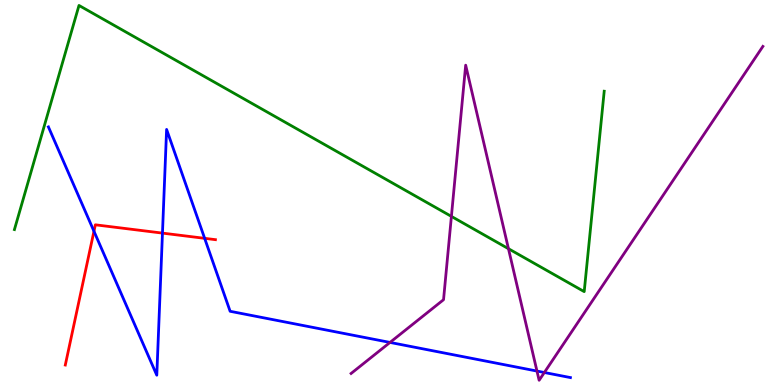[{'lines': ['blue', 'red'], 'intersections': [{'x': 1.21, 'y': 3.99}, {'x': 2.1, 'y': 3.95}, {'x': 2.64, 'y': 3.81}]}, {'lines': ['green', 'red'], 'intersections': []}, {'lines': ['purple', 'red'], 'intersections': []}, {'lines': ['blue', 'green'], 'intersections': []}, {'lines': ['blue', 'purple'], 'intersections': [{'x': 5.03, 'y': 1.11}, {'x': 6.93, 'y': 0.362}, {'x': 7.02, 'y': 0.325}]}, {'lines': ['green', 'purple'], 'intersections': [{'x': 5.82, 'y': 4.38}, {'x': 6.56, 'y': 3.54}]}]